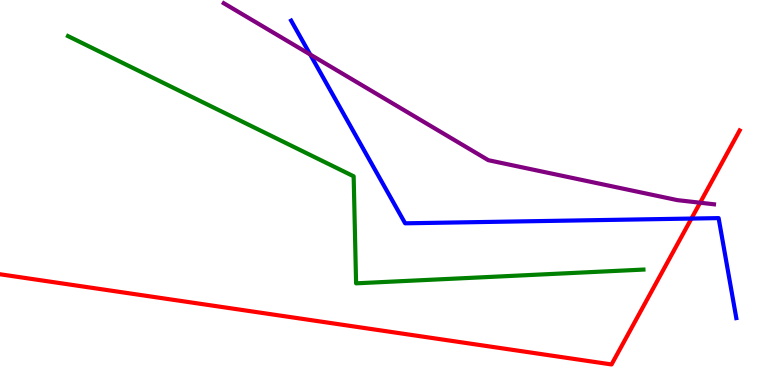[{'lines': ['blue', 'red'], 'intersections': [{'x': 8.92, 'y': 4.32}]}, {'lines': ['green', 'red'], 'intersections': []}, {'lines': ['purple', 'red'], 'intersections': [{'x': 9.03, 'y': 4.73}]}, {'lines': ['blue', 'green'], 'intersections': []}, {'lines': ['blue', 'purple'], 'intersections': [{'x': 4.0, 'y': 8.58}]}, {'lines': ['green', 'purple'], 'intersections': []}]